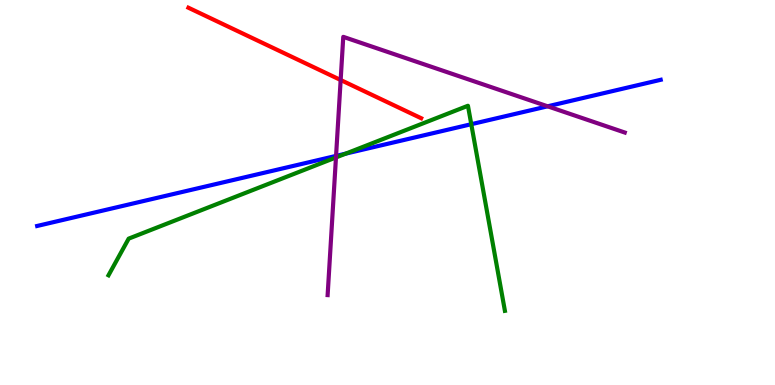[{'lines': ['blue', 'red'], 'intersections': []}, {'lines': ['green', 'red'], 'intersections': []}, {'lines': ['purple', 'red'], 'intersections': [{'x': 4.4, 'y': 7.92}]}, {'lines': ['blue', 'green'], 'intersections': [{'x': 4.46, 'y': 6.01}, {'x': 6.08, 'y': 6.77}]}, {'lines': ['blue', 'purple'], 'intersections': [{'x': 4.34, 'y': 5.95}, {'x': 7.07, 'y': 7.24}]}, {'lines': ['green', 'purple'], 'intersections': [{'x': 4.34, 'y': 5.91}]}]